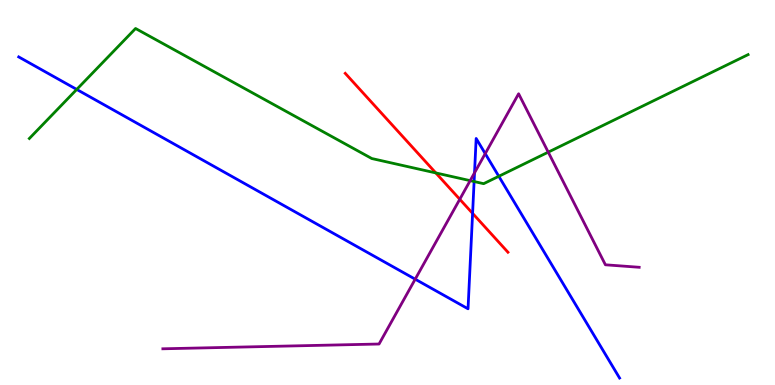[{'lines': ['blue', 'red'], 'intersections': [{'x': 6.1, 'y': 4.46}]}, {'lines': ['green', 'red'], 'intersections': [{'x': 5.62, 'y': 5.51}]}, {'lines': ['purple', 'red'], 'intersections': [{'x': 5.93, 'y': 4.82}]}, {'lines': ['blue', 'green'], 'intersections': [{'x': 0.99, 'y': 7.68}, {'x': 6.12, 'y': 5.28}, {'x': 6.44, 'y': 5.42}]}, {'lines': ['blue', 'purple'], 'intersections': [{'x': 5.36, 'y': 2.75}, {'x': 6.12, 'y': 5.51}, {'x': 6.26, 'y': 6.01}]}, {'lines': ['green', 'purple'], 'intersections': [{'x': 6.07, 'y': 5.31}, {'x': 7.07, 'y': 6.05}]}]